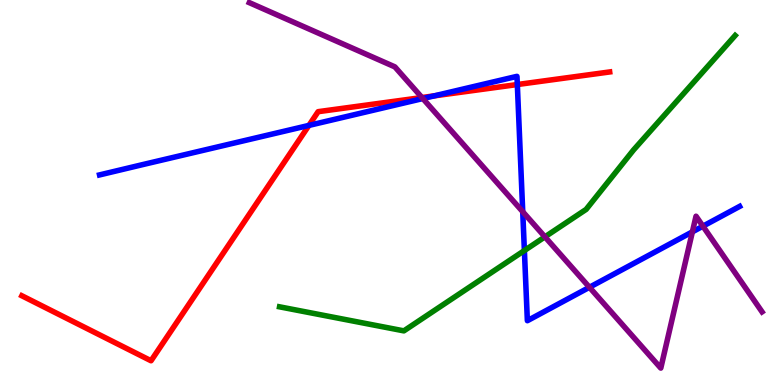[{'lines': ['blue', 'red'], 'intersections': [{'x': 3.99, 'y': 6.74}, {'x': 5.6, 'y': 7.51}, {'x': 6.68, 'y': 7.8}]}, {'lines': ['green', 'red'], 'intersections': []}, {'lines': ['purple', 'red'], 'intersections': [{'x': 5.44, 'y': 7.47}]}, {'lines': ['blue', 'green'], 'intersections': [{'x': 6.77, 'y': 3.49}]}, {'lines': ['blue', 'purple'], 'intersections': [{'x': 5.46, 'y': 7.44}, {'x': 6.74, 'y': 4.5}, {'x': 7.61, 'y': 2.54}, {'x': 8.93, 'y': 3.98}, {'x': 9.07, 'y': 4.13}]}, {'lines': ['green', 'purple'], 'intersections': [{'x': 7.03, 'y': 3.85}]}]